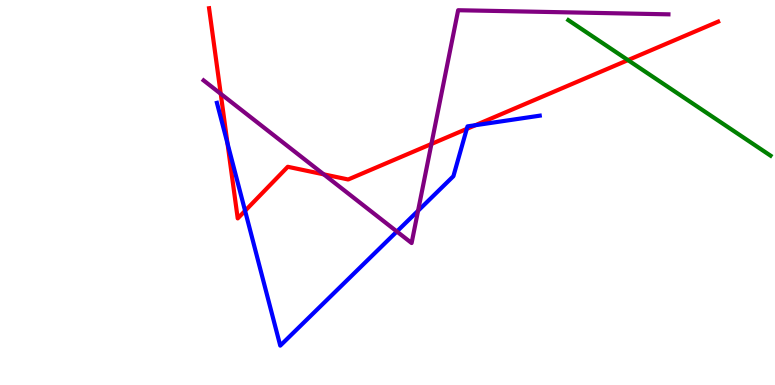[{'lines': ['blue', 'red'], 'intersections': [{'x': 2.94, 'y': 6.28}, {'x': 3.16, 'y': 4.52}, {'x': 6.02, 'y': 6.65}, {'x': 6.13, 'y': 6.75}]}, {'lines': ['green', 'red'], 'intersections': [{'x': 8.1, 'y': 8.44}]}, {'lines': ['purple', 'red'], 'intersections': [{'x': 2.85, 'y': 7.56}, {'x': 4.18, 'y': 5.47}, {'x': 5.57, 'y': 6.26}]}, {'lines': ['blue', 'green'], 'intersections': []}, {'lines': ['blue', 'purple'], 'intersections': [{'x': 5.12, 'y': 3.99}, {'x': 5.39, 'y': 4.53}]}, {'lines': ['green', 'purple'], 'intersections': []}]